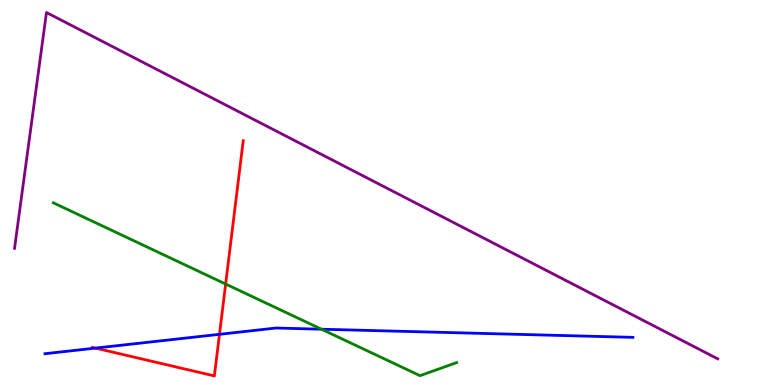[{'lines': ['blue', 'red'], 'intersections': [{'x': 1.23, 'y': 0.958}, {'x': 2.83, 'y': 1.32}]}, {'lines': ['green', 'red'], 'intersections': [{'x': 2.91, 'y': 2.62}]}, {'lines': ['purple', 'red'], 'intersections': []}, {'lines': ['blue', 'green'], 'intersections': [{'x': 4.15, 'y': 1.45}]}, {'lines': ['blue', 'purple'], 'intersections': []}, {'lines': ['green', 'purple'], 'intersections': []}]